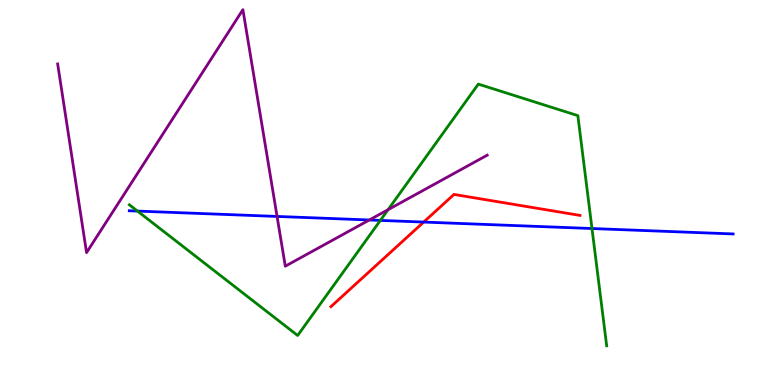[{'lines': ['blue', 'red'], 'intersections': [{'x': 5.47, 'y': 4.23}]}, {'lines': ['green', 'red'], 'intersections': []}, {'lines': ['purple', 'red'], 'intersections': []}, {'lines': ['blue', 'green'], 'intersections': [{'x': 1.77, 'y': 4.52}, {'x': 4.91, 'y': 4.28}, {'x': 7.64, 'y': 4.06}]}, {'lines': ['blue', 'purple'], 'intersections': [{'x': 3.58, 'y': 4.38}, {'x': 4.77, 'y': 4.29}]}, {'lines': ['green', 'purple'], 'intersections': [{'x': 5.01, 'y': 4.55}]}]